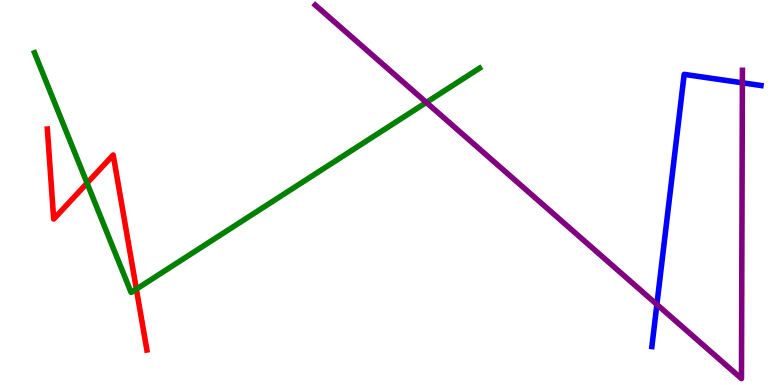[{'lines': ['blue', 'red'], 'intersections': []}, {'lines': ['green', 'red'], 'intersections': [{'x': 1.12, 'y': 5.24}, {'x': 1.76, 'y': 2.49}]}, {'lines': ['purple', 'red'], 'intersections': []}, {'lines': ['blue', 'green'], 'intersections': []}, {'lines': ['blue', 'purple'], 'intersections': [{'x': 8.48, 'y': 2.09}, {'x': 9.58, 'y': 7.85}]}, {'lines': ['green', 'purple'], 'intersections': [{'x': 5.5, 'y': 7.34}]}]